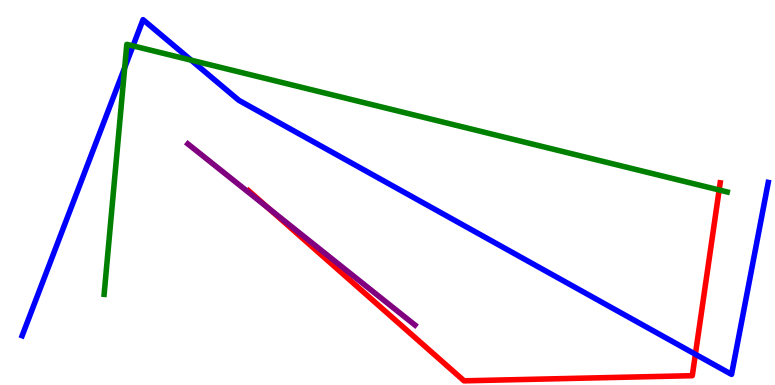[{'lines': ['blue', 'red'], 'intersections': [{'x': 8.97, 'y': 0.798}]}, {'lines': ['green', 'red'], 'intersections': [{'x': 9.28, 'y': 5.07}]}, {'lines': ['purple', 'red'], 'intersections': [{'x': 3.46, 'y': 4.59}]}, {'lines': ['blue', 'green'], 'intersections': [{'x': 1.61, 'y': 8.24}, {'x': 1.72, 'y': 8.81}, {'x': 2.47, 'y': 8.44}]}, {'lines': ['blue', 'purple'], 'intersections': []}, {'lines': ['green', 'purple'], 'intersections': []}]